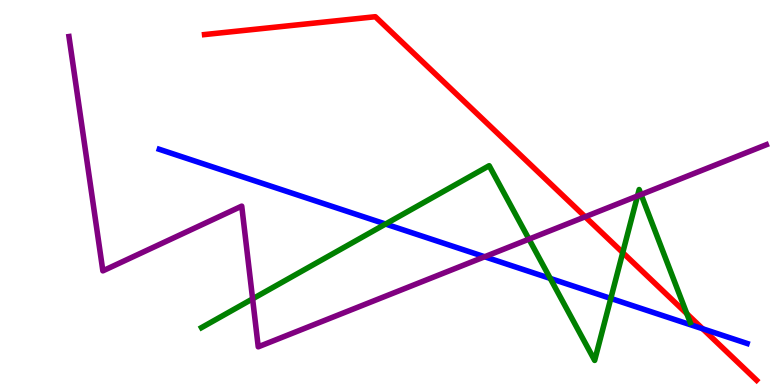[{'lines': ['blue', 'red'], 'intersections': [{'x': 9.07, 'y': 1.46}]}, {'lines': ['green', 'red'], 'intersections': [{'x': 8.04, 'y': 3.44}, {'x': 8.86, 'y': 1.85}]}, {'lines': ['purple', 'red'], 'intersections': [{'x': 7.55, 'y': 4.37}]}, {'lines': ['blue', 'green'], 'intersections': [{'x': 4.97, 'y': 4.18}, {'x': 7.1, 'y': 2.77}, {'x': 7.88, 'y': 2.25}]}, {'lines': ['blue', 'purple'], 'intersections': [{'x': 6.25, 'y': 3.33}]}, {'lines': ['green', 'purple'], 'intersections': [{'x': 3.26, 'y': 2.24}, {'x': 6.83, 'y': 3.79}, {'x': 8.23, 'y': 4.91}, {'x': 8.27, 'y': 4.95}]}]